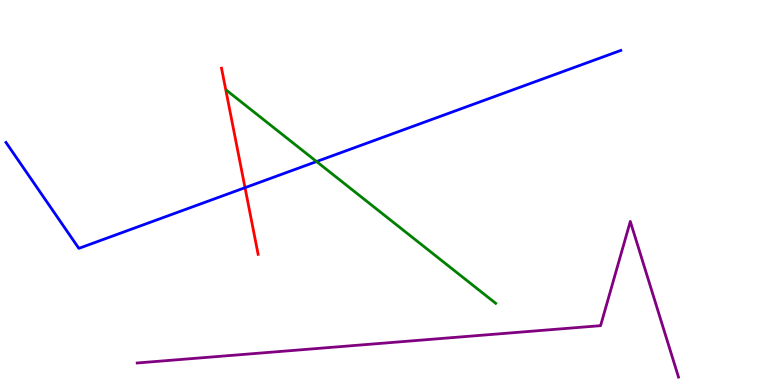[{'lines': ['blue', 'red'], 'intersections': [{'x': 3.16, 'y': 5.13}]}, {'lines': ['green', 'red'], 'intersections': []}, {'lines': ['purple', 'red'], 'intersections': []}, {'lines': ['blue', 'green'], 'intersections': [{'x': 4.08, 'y': 5.8}]}, {'lines': ['blue', 'purple'], 'intersections': []}, {'lines': ['green', 'purple'], 'intersections': []}]